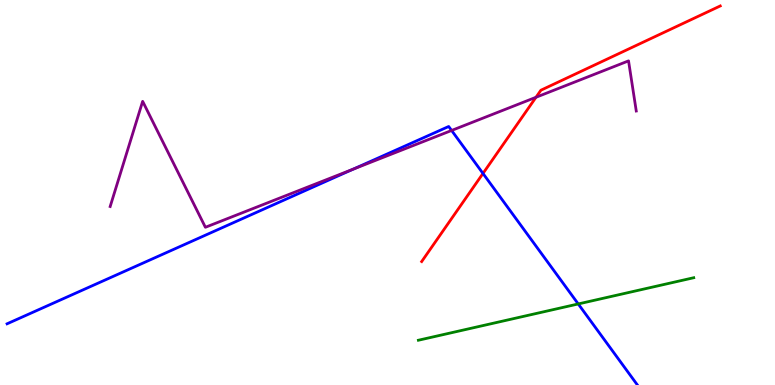[{'lines': ['blue', 'red'], 'intersections': [{'x': 6.23, 'y': 5.49}]}, {'lines': ['green', 'red'], 'intersections': []}, {'lines': ['purple', 'red'], 'intersections': [{'x': 6.92, 'y': 7.47}]}, {'lines': ['blue', 'green'], 'intersections': [{'x': 7.46, 'y': 2.11}]}, {'lines': ['blue', 'purple'], 'intersections': [{'x': 4.56, 'y': 5.61}, {'x': 5.83, 'y': 6.61}]}, {'lines': ['green', 'purple'], 'intersections': []}]